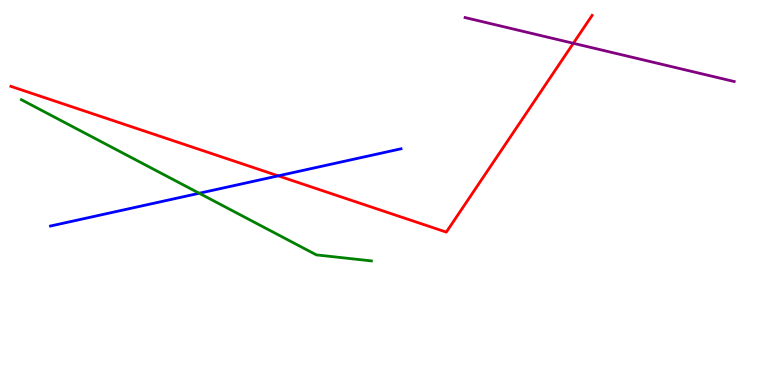[{'lines': ['blue', 'red'], 'intersections': [{'x': 3.59, 'y': 5.43}]}, {'lines': ['green', 'red'], 'intersections': []}, {'lines': ['purple', 'red'], 'intersections': [{'x': 7.4, 'y': 8.88}]}, {'lines': ['blue', 'green'], 'intersections': [{'x': 2.57, 'y': 4.98}]}, {'lines': ['blue', 'purple'], 'intersections': []}, {'lines': ['green', 'purple'], 'intersections': []}]